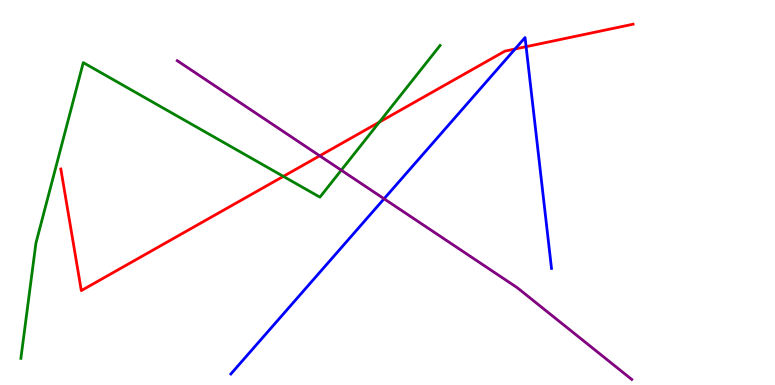[{'lines': ['blue', 'red'], 'intersections': [{'x': 6.65, 'y': 8.73}, {'x': 6.79, 'y': 8.79}]}, {'lines': ['green', 'red'], 'intersections': [{'x': 3.66, 'y': 5.42}, {'x': 4.9, 'y': 6.83}]}, {'lines': ['purple', 'red'], 'intersections': [{'x': 4.13, 'y': 5.95}]}, {'lines': ['blue', 'green'], 'intersections': []}, {'lines': ['blue', 'purple'], 'intersections': [{'x': 4.96, 'y': 4.84}]}, {'lines': ['green', 'purple'], 'intersections': [{'x': 4.4, 'y': 5.58}]}]